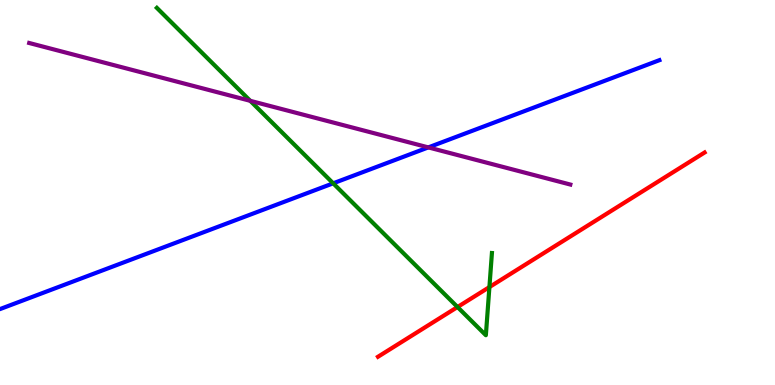[{'lines': ['blue', 'red'], 'intersections': []}, {'lines': ['green', 'red'], 'intersections': [{'x': 5.9, 'y': 2.03}, {'x': 6.31, 'y': 2.54}]}, {'lines': ['purple', 'red'], 'intersections': []}, {'lines': ['blue', 'green'], 'intersections': [{'x': 4.3, 'y': 5.24}]}, {'lines': ['blue', 'purple'], 'intersections': [{'x': 5.53, 'y': 6.17}]}, {'lines': ['green', 'purple'], 'intersections': [{'x': 3.23, 'y': 7.38}]}]